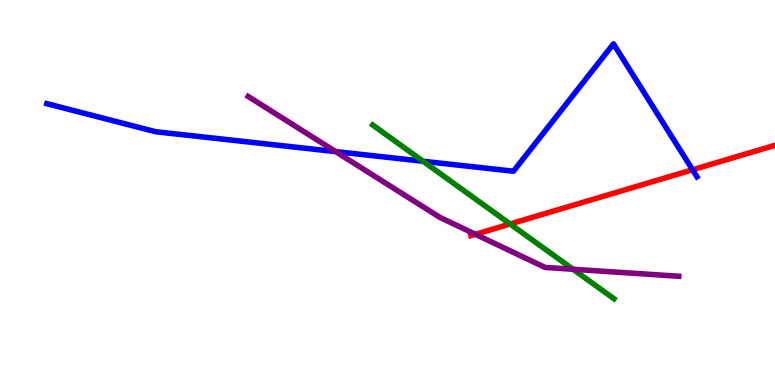[{'lines': ['blue', 'red'], 'intersections': [{'x': 8.94, 'y': 5.59}]}, {'lines': ['green', 'red'], 'intersections': [{'x': 6.58, 'y': 4.18}]}, {'lines': ['purple', 'red'], 'intersections': [{'x': 6.13, 'y': 3.91}]}, {'lines': ['blue', 'green'], 'intersections': [{'x': 5.46, 'y': 5.81}]}, {'lines': ['blue', 'purple'], 'intersections': [{'x': 4.33, 'y': 6.06}]}, {'lines': ['green', 'purple'], 'intersections': [{'x': 7.39, 'y': 3.01}]}]